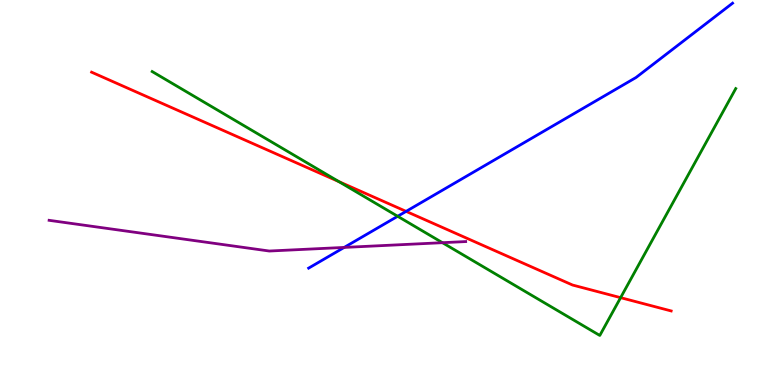[{'lines': ['blue', 'red'], 'intersections': [{'x': 5.24, 'y': 4.51}]}, {'lines': ['green', 'red'], 'intersections': [{'x': 4.37, 'y': 5.28}, {'x': 8.01, 'y': 2.27}]}, {'lines': ['purple', 'red'], 'intersections': []}, {'lines': ['blue', 'green'], 'intersections': [{'x': 5.13, 'y': 4.38}]}, {'lines': ['blue', 'purple'], 'intersections': [{'x': 4.44, 'y': 3.57}]}, {'lines': ['green', 'purple'], 'intersections': [{'x': 5.71, 'y': 3.7}]}]